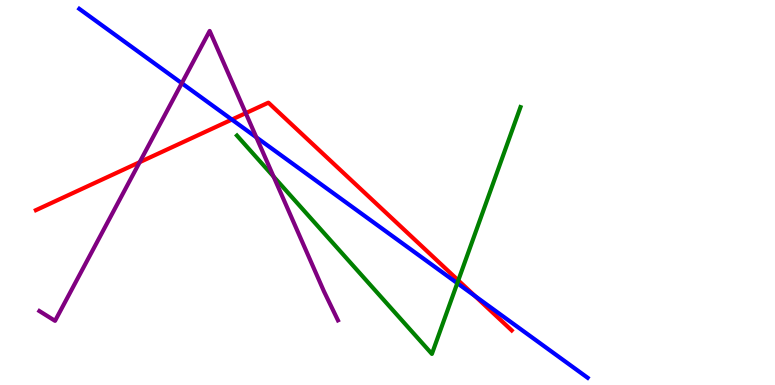[{'lines': ['blue', 'red'], 'intersections': [{'x': 2.99, 'y': 6.89}, {'x': 6.13, 'y': 2.31}]}, {'lines': ['green', 'red'], 'intersections': [{'x': 5.91, 'y': 2.72}]}, {'lines': ['purple', 'red'], 'intersections': [{'x': 1.8, 'y': 5.79}, {'x': 3.17, 'y': 7.06}]}, {'lines': ['blue', 'green'], 'intersections': [{'x': 5.9, 'y': 2.65}]}, {'lines': ['blue', 'purple'], 'intersections': [{'x': 2.35, 'y': 7.84}, {'x': 3.31, 'y': 6.43}]}, {'lines': ['green', 'purple'], 'intersections': [{'x': 3.53, 'y': 5.41}]}]